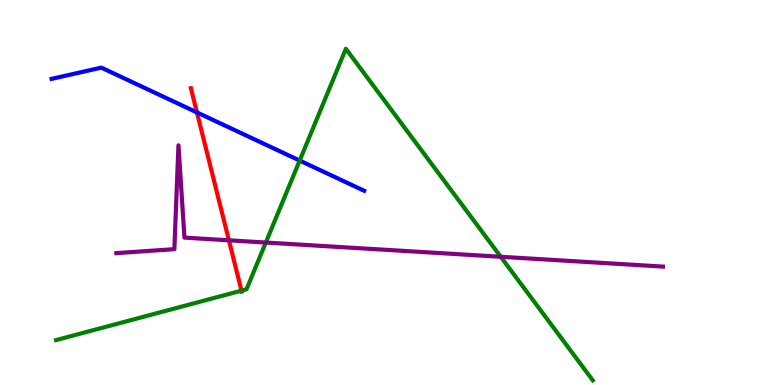[{'lines': ['blue', 'red'], 'intersections': [{'x': 2.54, 'y': 7.08}]}, {'lines': ['green', 'red'], 'intersections': [{'x': 3.12, 'y': 2.45}]}, {'lines': ['purple', 'red'], 'intersections': [{'x': 2.95, 'y': 3.76}]}, {'lines': ['blue', 'green'], 'intersections': [{'x': 3.87, 'y': 5.83}]}, {'lines': ['blue', 'purple'], 'intersections': []}, {'lines': ['green', 'purple'], 'intersections': [{'x': 3.43, 'y': 3.7}, {'x': 6.46, 'y': 3.33}]}]